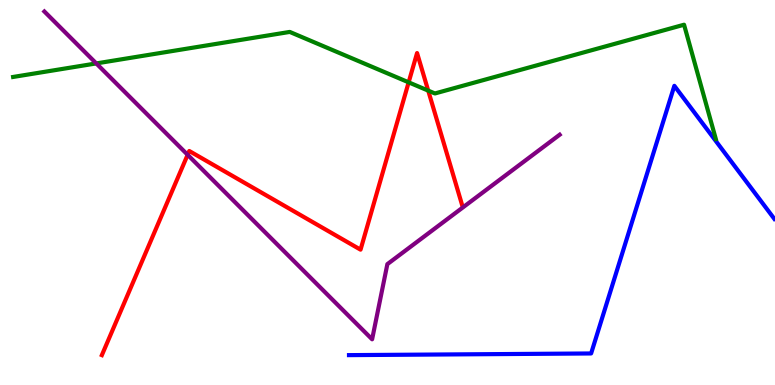[{'lines': ['blue', 'red'], 'intersections': []}, {'lines': ['green', 'red'], 'intersections': [{'x': 5.27, 'y': 7.86}, {'x': 5.53, 'y': 7.65}]}, {'lines': ['purple', 'red'], 'intersections': [{'x': 2.42, 'y': 5.98}]}, {'lines': ['blue', 'green'], 'intersections': []}, {'lines': ['blue', 'purple'], 'intersections': []}, {'lines': ['green', 'purple'], 'intersections': [{'x': 1.24, 'y': 8.35}]}]